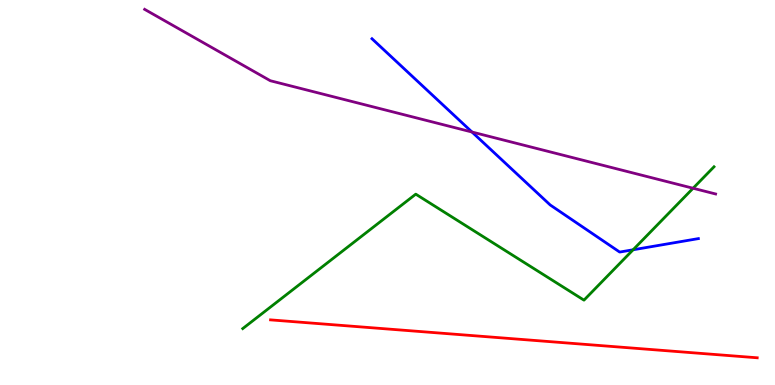[{'lines': ['blue', 'red'], 'intersections': []}, {'lines': ['green', 'red'], 'intersections': []}, {'lines': ['purple', 'red'], 'intersections': []}, {'lines': ['blue', 'green'], 'intersections': [{'x': 8.17, 'y': 3.51}]}, {'lines': ['blue', 'purple'], 'intersections': [{'x': 6.09, 'y': 6.57}]}, {'lines': ['green', 'purple'], 'intersections': [{'x': 8.94, 'y': 5.11}]}]